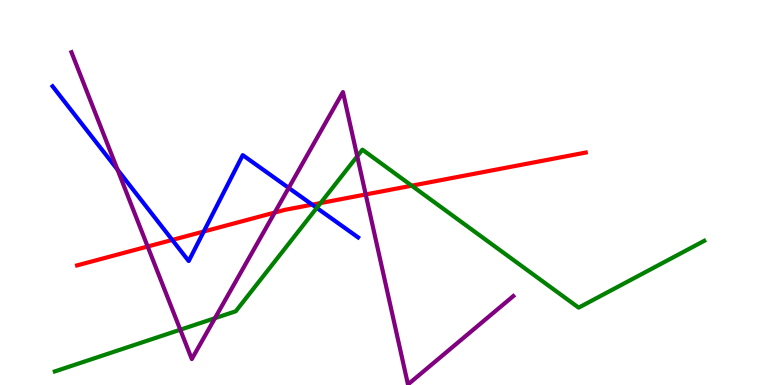[{'lines': ['blue', 'red'], 'intersections': [{'x': 2.22, 'y': 3.77}, {'x': 2.63, 'y': 3.99}, {'x': 4.03, 'y': 4.68}]}, {'lines': ['green', 'red'], 'intersections': [{'x': 4.14, 'y': 4.73}, {'x': 5.31, 'y': 5.18}]}, {'lines': ['purple', 'red'], 'intersections': [{'x': 1.91, 'y': 3.6}, {'x': 3.54, 'y': 4.48}, {'x': 4.72, 'y': 4.95}]}, {'lines': ['blue', 'green'], 'intersections': [{'x': 4.09, 'y': 4.6}]}, {'lines': ['blue', 'purple'], 'intersections': [{'x': 1.52, 'y': 5.59}, {'x': 3.73, 'y': 5.12}]}, {'lines': ['green', 'purple'], 'intersections': [{'x': 2.33, 'y': 1.44}, {'x': 2.77, 'y': 1.74}, {'x': 4.61, 'y': 5.94}]}]